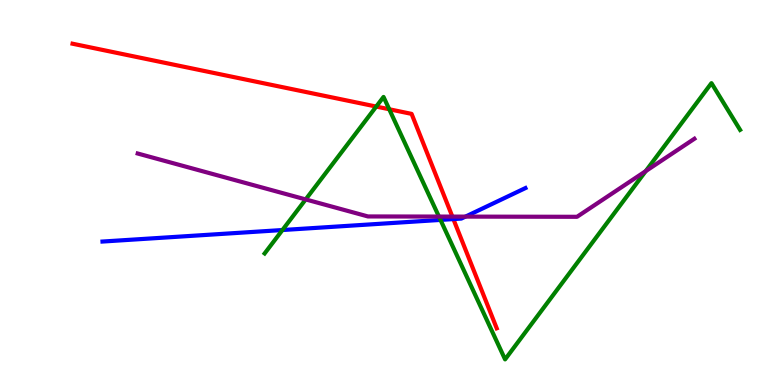[{'lines': ['blue', 'red'], 'intersections': [{'x': 5.85, 'y': 4.31}]}, {'lines': ['green', 'red'], 'intersections': [{'x': 4.85, 'y': 7.23}, {'x': 5.02, 'y': 7.16}]}, {'lines': ['purple', 'red'], 'intersections': [{'x': 5.84, 'y': 4.37}]}, {'lines': ['blue', 'green'], 'intersections': [{'x': 3.64, 'y': 4.03}, {'x': 5.68, 'y': 4.29}]}, {'lines': ['blue', 'purple'], 'intersections': [{'x': 6.01, 'y': 4.37}]}, {'lines': ['green', 'purple'], 'intersections': [{'x': 3.94, 'y': 4.82}, {'x': 5.66, 'y': 4.37}, {'x': 8.33, 'y': 5.56}]}]